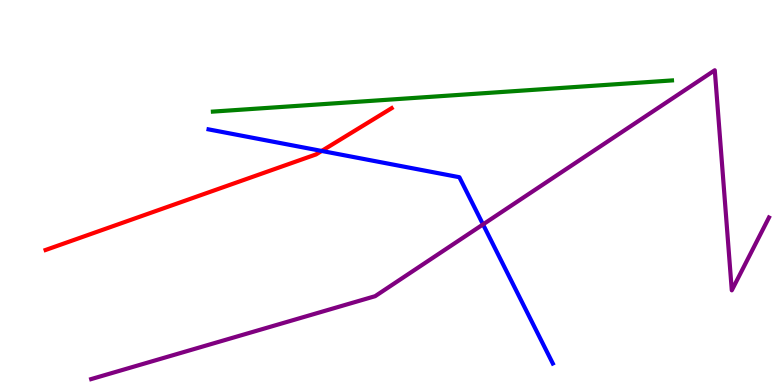[{'lines': ['blue', 'red'], 'intersections': [{'x': 4.15, 'y': 6.08}]}, {'lines': ['green', 'red'], 'intersections': []}, {'lines': ['purple', 'red'], 'intersections': []}, {'lines': ['blue', 'green'], 'intersections': []}, {'lines': ['blue', 'purple'], 'intersections': [{'x': 6.23, 'y': 4.17}]}, {'lines': ['green', 'purple'], 'intersections': []}]